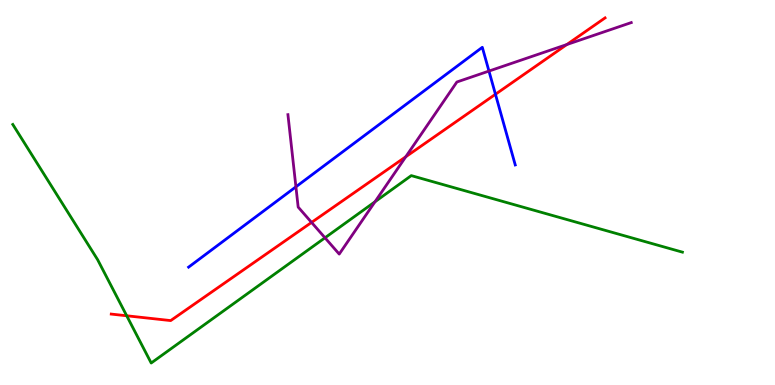[{'lines': ['blue', 'red'], 'intersections': [{'x': 6.39, 'y': 7.55}]}, {'lines': ['green', 'red'], 'intersections': [{'x': 1.63, 'y': 1.8}]}, {'lines': ['purple', 'red'], 'intersections': [{'x': 4.02, 'y': 4.22}, {'x': 5.24, 'y': 5.93}, {'x': 7.31, 'y': 8.84}]}, {'lines': ['blue', 'green'], 'intersections': []}, {'lines': ['blue', 'purple'], 'intersections': [{'x': 3.82, 'y': 5.15}, {'x': 6.31, 'y': 8.15}]}, {'lines': ['green', 'purple'], 'intersections': [{'x': 4.19, 'y': 3.82}, {'x': 4.84, 'y': 4.76}]}]